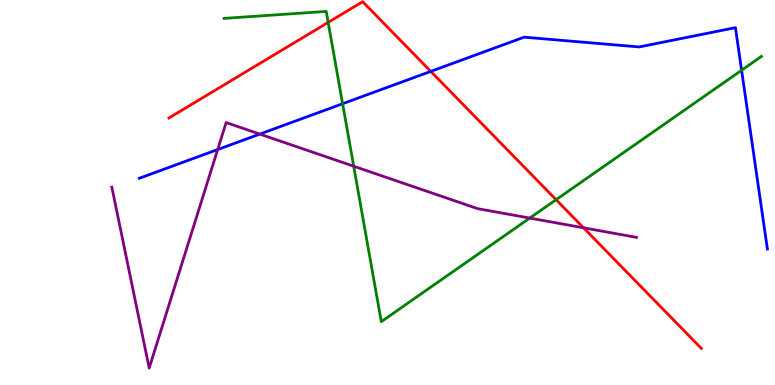[{'lines': ['blue', 'red'], 'intersections': [{'x': 5.56, 'y': 8.15}]}, {'lines': ['green', 'red'], 'intersections': [{'x': 4.23, 'y': 9.42}, {'x': 7.18, 'y': 4.81}]}, {'lines': ['purple', 'red'], 'intersections': [{'x': 7.53, 'y': 4.08}]}, {'lines': ['blue', 'green'], 'intersections': [{'x': 4.42, 'y': 7.31}, {'x': 9.57, 'y': 8.18}]}, {'lines': ['blue', 'purple'], 'intersections': [{'x': 2.81, 'y': 6.12}, {'x': 3.35, 'y': 6.52}]}, {'lines': ['green', 'purple'], 'intersections': [{'x': 4.56, 'y': 5.68}, {'x': 6.84, 'y': 4.34}]}]